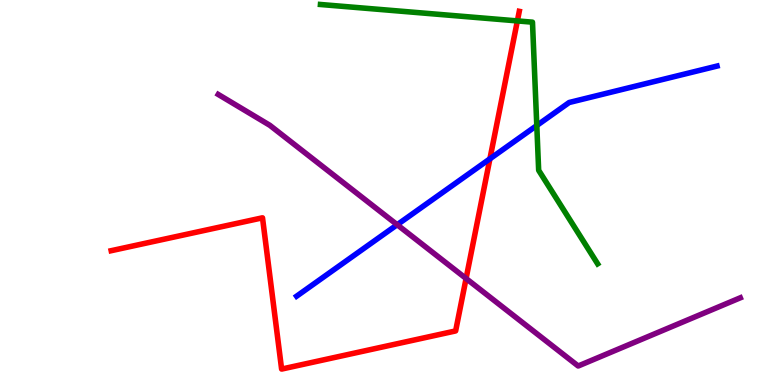[{'lines': ['blue', 'red'], 'intersections': [{'x': 6.32, 'y': 5.87}]}, {'lines': ['green', 'red'], 'intersections': [{'x': 6.68, 'y': 9.46}]}, {'lines': ['purple', 'red'], 'intersections': [{'x': 6.01, 'y': 2.77}]}, {'lines': ['blue', 'green'], 'intersections': [{'x': 6.93, 'y': 6.74}]}, {'lines': ['blue', 'purple'], 'intersections': [{'x': 5.12, 'y': 4.16}]}, {'lines': ['green', 'purple'], 'intersections': []}]